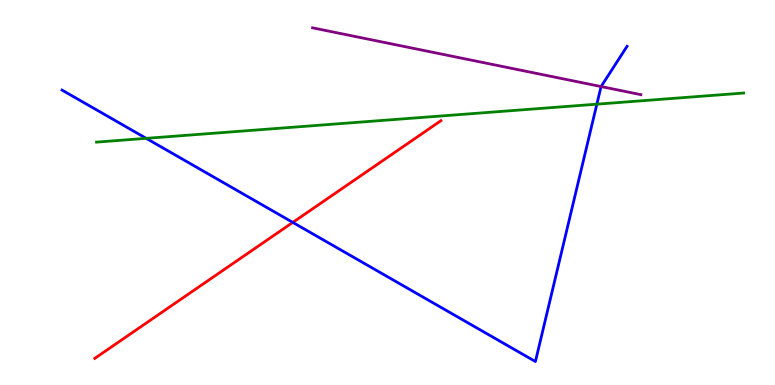[{'lines': ['blue', 'red'], 'intersections': [{'x': 3.78, 'y': 4.22}]}, {'lines': ['green', 'red'], 'intersections': []}, {'lines': ['purple', 'red'], 'intersections': []}, {'lines': ['blue', 'green'], 'intersections': [{'x': 1.89, 'y': 6.41}, {'x': 7.7, 'y': 7.29}]}, {'lines': ['blue', 'purple'], 'intersections': [{'x': 7.76, 'y': 7.75}]}, {'lines': ['green', 'purple'], 'intersections': []}]